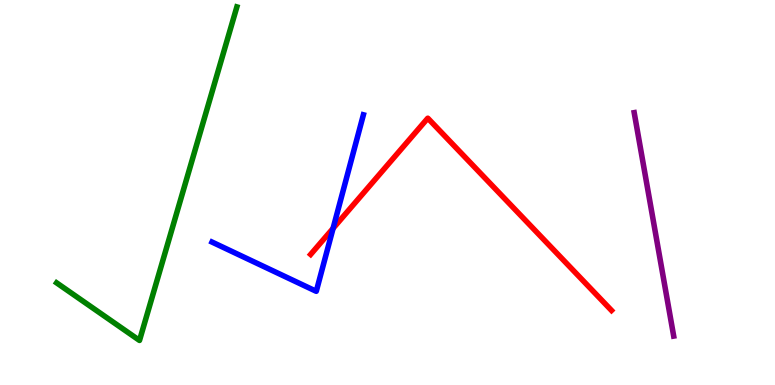[{'lines': ['blue', 'red'], 'intersections': [{'x': 4.3, 'y': 4.07}]}, {'lines': ['green', 'red'], 'intersections': []}, {'lines': ['purple', 'red'], 'intersections': []}, {'lines': ['blue', 'green'], 'intersections': []}, {'lines': ['blue', 'purple'], 'intersections': []}, {'lines': ['green', 'purple'], 'intersections': []}]